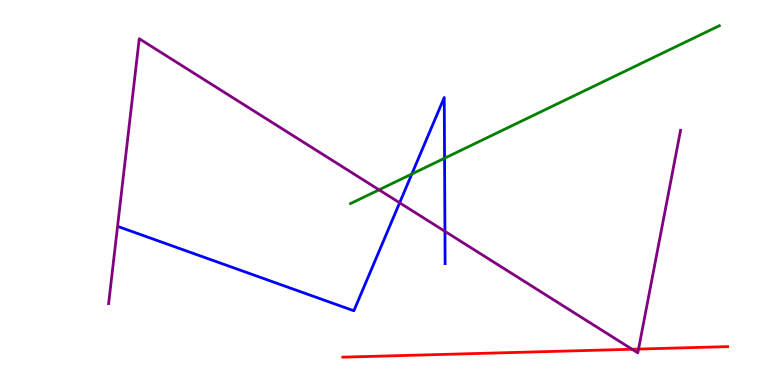[{'lines': ['blue', 'red'], 'intersections': []}, {'lines': ['green', 'red'], 'intersections': []}, {'lines': ['purple', 'red'], 'intersections': [{'x': 8.16, 'y': 0.929}, {'x': 8.24, 'y': 0.933}]}, {'lines': ['blue', 'green'], 'intersections': [{'x': 5.31, 'y': 5.48}, {'x': 5.74, 'y': 5.89}]}, {'lines': ['blue', 'purple'], 'intersections': [{'x': 5.16, 'y': 4.73}, {'x': 5.74, 'y': 3.99}]}, {'lines': ['green', 'purple'], 'intersections': [{'x': 4.89, 'y': 5.07}]}]